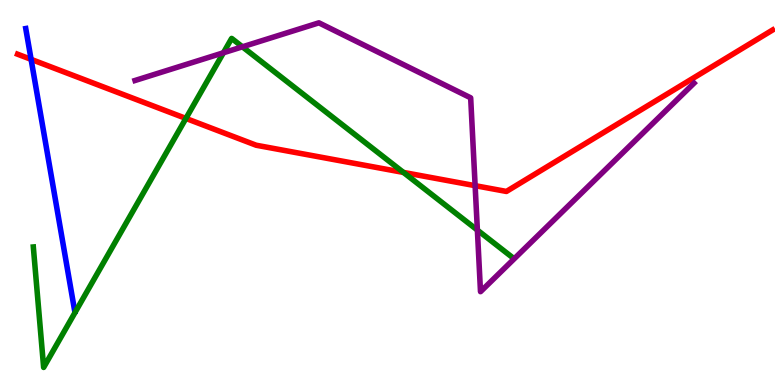[{'lines': ['blue', 'red'], 'intersections': [{'x': 0.401, 'y': 8.46}]}, {'lines': ['green', 'red'], 'intersections': [{'x': 2.4, 'y': 6.92}, {'x': 5.21, 'y': 5.52}]}, {'lines': ['purple', 'red'], 'intersections': [{'x': 6.13, 'y': 5.18}]}, {'lines': ['blue', 'green'], 'intersections': []}, {'lines': ['blue', 'purple'], 'intersections': []}, {'lines': ['green', 'purple'], 'intersections': [{'x': 2.88, 'y': 8.63}, {'x': 3.13, 'y': 8.78}, {'x': 6.16, 'y': 4.02}]}]